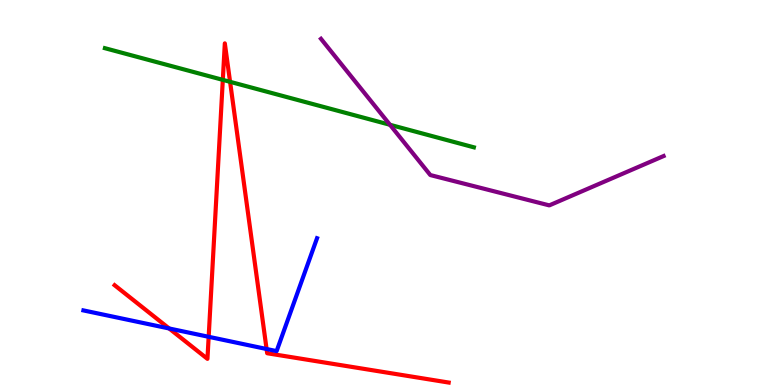[{'lines': ['blue', 'red'], 'intersections': [{'x': 2.18, 'y': 1.47}, {'x': 2.69, 'y': 1.25}, {'x': 3.44, 'y': 0.935}]}, {'lines': ['green', 'red'], 'intersections': [{'x': 2.88, 'y': 7.93}, {'x': 2.97, 'y': 7.87}]}, {'lines': ['purple', 'red'], 'intersections': []}, {'lines': ['blue', 'green'], 'intersections': []}, {'lines': ['blue', 'purple'], 'intersections': []}, {'lines': ['green', 'purple'], 'intersections': [{'x': 5.03, 'y': 6.76}]}]